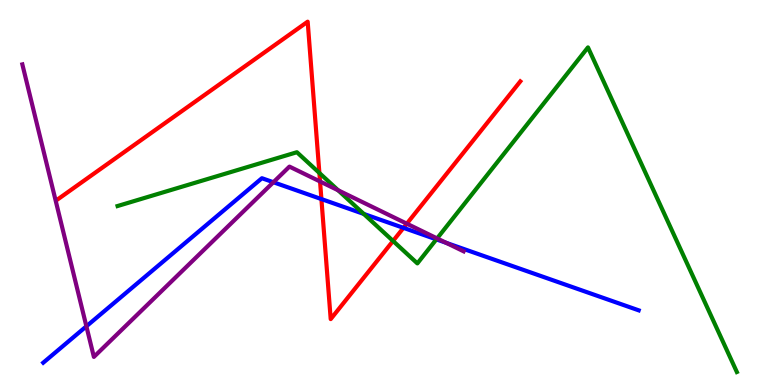[{'lines': ['blue', 'red'], 'intersections': [{'x': 4.15, 'y': 4.83}, {'x': 5.21, 'y': 4.08}]}, {'lines': ['green', 'red'], 'intersections': [{'x': 4.12, 'y': 5.51}, {'x': 5.07, 'y': 3.74}]}, {'lines': ['purple', 'red'], 'intersections': [{'x': 4.13, 'y': 5.29}, {'x': 5.25, 'y': 4.19}]}, {'lines': ['blue', 'green'], 'intersections': [{'x': 4.69, 'y': 4.44}, {'x': 5.63, 'y': 3.78}]}, {'lines': ['blue', 'purple'], 'intersections': [{'x': 1.11, 'y': 1.52}, {'x': 3.53, 'y': 5.27}, {'x': 5.76, 'y': 3.69}]}, {'lines': ['green', 'purple'], 'intersections': [{'x': 4.36, 'y': 5.06}, {'x': 5.64, 'y': 3.81}]}]